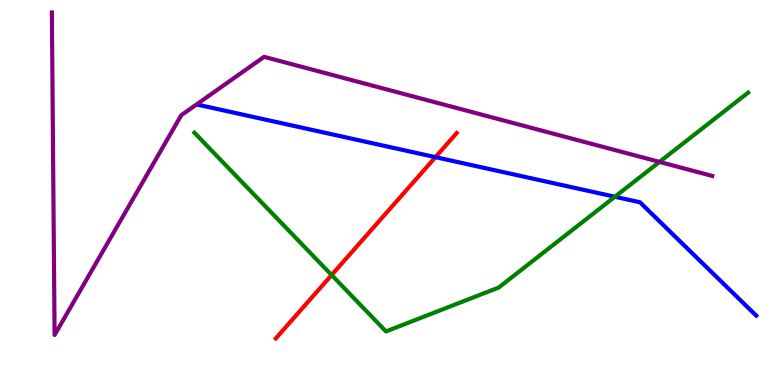[{'lines': ['blue', 'red'], 'intersections': [{'x': 5.62, 'y': 5.92}]}, {'lines': ['green', 'red'], 'intersections': [{'x': 4.28, 'y': 2.86}]}, {'lines': ['purple', 'red'], 'intersections': []}, {'lines': ['blue', 'green'], 'intersections': [{'x': 7.93, 'y': 4.89}]}, {'lines': ['blue', 'purple'], 'intersections': []}, {'lines': ['green', 'purple'], 'intersections': [{'x': 8.51, 'y': 5.79}]}]